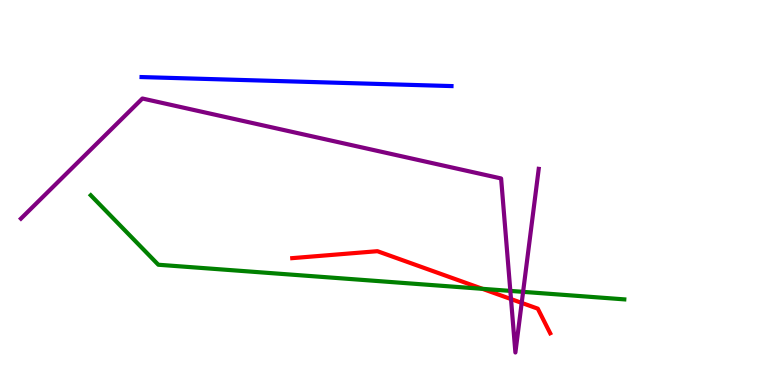[{'lines': ['blue', 'red'], 'intersections': []}, {'lines': ['green', 'red'], 'intersections': [{'x': 6.22, 'y': 2.5}]}, {'lines': ['purple', 'red'], 'intersections': [{'x': 6.59, 'y': 2.23}, {'x': 6.73, 'y': 2.13}]}, {'lines': ['blue', 'green'], 'intersections': []}, {'lines': ['blue', 'purple'], 'intersections': []}, {'lines': ['green', 'purple'], 'intersections': [{'x': 6.58, 'y': 2.44}, {'x': 6.75, 'y': 2.42}]}]